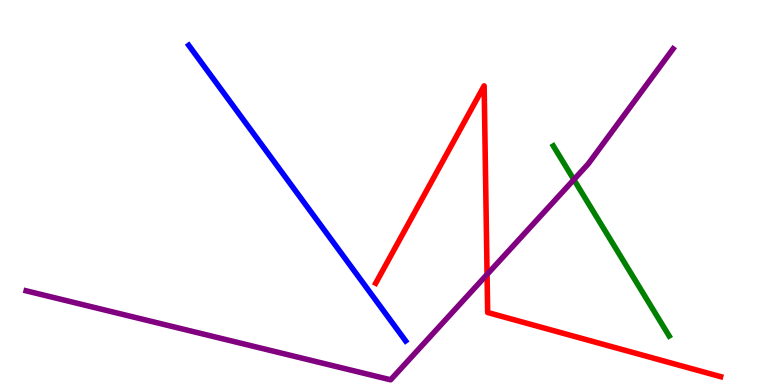[{'lines': ['blue', 'red'], 'intersections': []}, {'lines': ['green', 'red'], 'intersections': []}, {'lines': ['purple', 'red'], 'intersections': [{'x': 6.28, 'y': 2.87}]}, {'lines': ['blue', 'green'], 'intersections': []}, {'lines': ['blue', 'purple'], 'intersections': []}, {'lines': ['green', 'purple'], 'intersections': [{'x': 7.4, 'y': 5.33}]}]